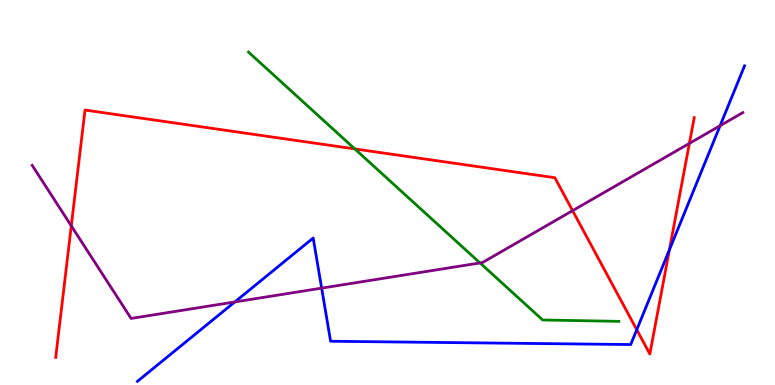[{'lines': ['blue', 'red'], 'intersections': [{'x': 8.22, 'y': 1.44}, {'x': 8.64, 'y': 3.51}]}, {'lines': ['green', 'red'], 'intersections': [{'x': 4.58, 'y': 6.13}]}, {'lines': ['purple', 'red'], 'intersections': [{'x': 0.92, 'y': 4.13}, {'x': 7.39, 'y': 4.53}, {'x': 8.9, 'y': 6.28}]}, {'lines': ['blue', 'green'], 'intersections': []}, {'lines': ['blue', 'purple'], 'intersections': [{'x': 3.03, 'y': 2.16}, {'x': 4.15, 'y': 2.52}, {'x': 9.29, 'y': 6.74}]}, {'lines': ['green', 'purple'], 'intersections': [{'x': 6.19, 'y': 3.17}]}]